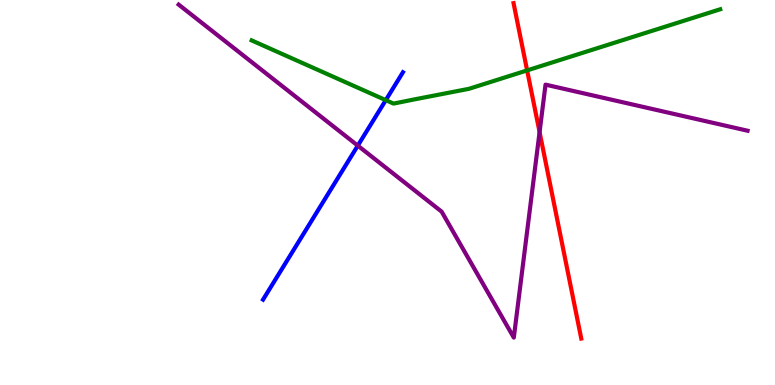[{'lines': ['blue', 'red'], 'intersections': []}, {'lines': ['green', 'red'], 'intersections': [{'x': 6.8, 'y': 8.17}]}, {'lines': ['purple', 'red'], 'intersections': [{'x': 6.96, 'y': 6.57}]}, {'lines': ['blue', 'green'], 'intersections': [{'x': 4.98, 'y': 7.4}]}, {'lines': ['blue', 'purple'], 'intersections': [{'x': 4.62, 'y': 6.22}]}, {'lines': ['green', 'purple'], 'intersections': []}]